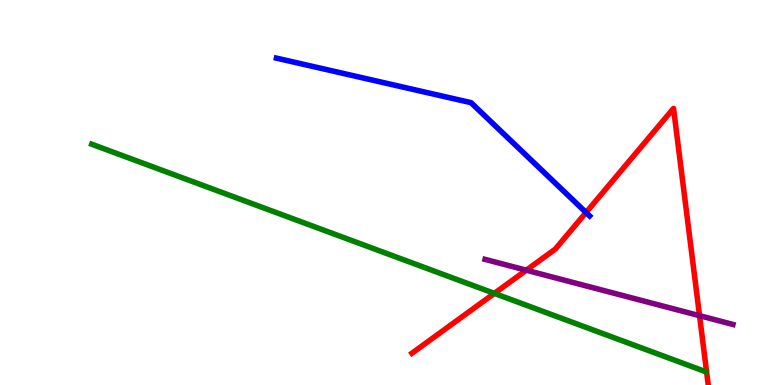[{'lines': ['blue', 'red'], 'intersections': [{'x': 7.56, 'y': 4.48}]}, {'lines': ['green', 'red'], 'intersections': [{'x': 6.38, 'y': 2.38}]}, {'lines': ['purple', 'red'], 'intersections': [{'x': 6.79, 'y': 2.98}, {'x': 9.03, 'y': 1.8}]}, {'lines': ['blue', 'green'], 'intersections': []}, {'lines': ['blue', 'purple'], 'intersections': []}, {'lines': ['green', 'purple'], 'intersections': []}]